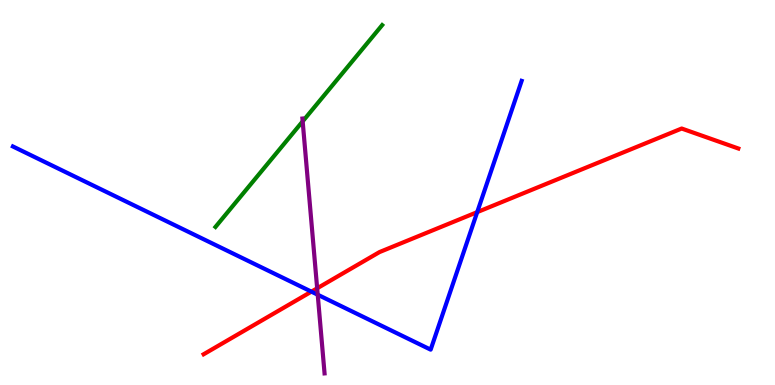[{'lines': ['blue', 'red'], 'intersections': [{'x': 4.02, 'y': 2.42}, {'x': 6.16, 'y': 4.49}]}, {'lines': ['green', 'red'], 'intersections': []}, {'lines': ['purple', 'red'], 'intersections': [{'x': 4.09, 'y': 2.51}]}, {'lines': ['blue', 'green'], 'intersections': []}, {'lines': ['blue', 'purple'], 'intersections': [{'x': 4.1, 'y': 2.34}]}, {'lines': ['green', 'purple'], 'intersections': [{'x': 3.91, 'y': 6.85}]}]